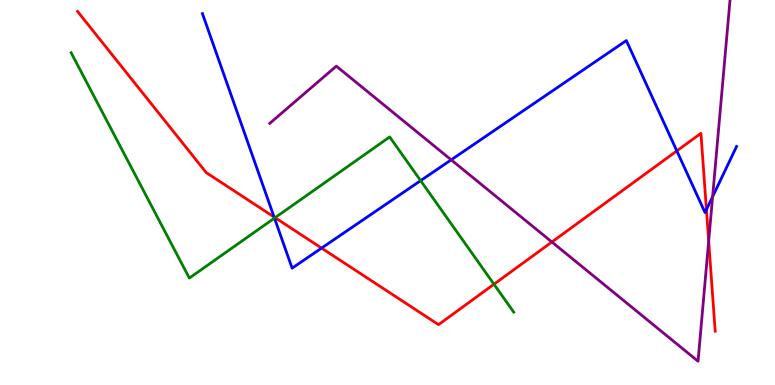[{'lines': ['blue', 'red'], 'intersections': [{'x': 3.54, 'y': 4.36}, {'x': 4.15, 'y': 3.56}, {'x': 8.73, 'y': 6.08}, {'x': 9.12, 'y': 4.56}]}, {'lines': ['green', 'red'], 'intersections': [{'x': 3.55, 'y': 4.35}, {'x': 6.37, 'y': 2.62}]}, {'lines': ['purple', 'red'], 'intersections': [{'x': 7.12, 'y': 3.71}, {'x': 9.14, 'y': 3.74}]}, {'lines': ['blue', 'green'], 'intersections': [{'x': 3.54, 'y': 4.33}, {'x': 5.43, 'y': 5.31}]}, {'lines': ['blue', 'purple'], 'intersections': [{'x': 5.82, 'y': 5.85}, {'x': 9.2, 'y': 4.89}]}, {'lines': ['green', 'purple'], 'intersections': []}]